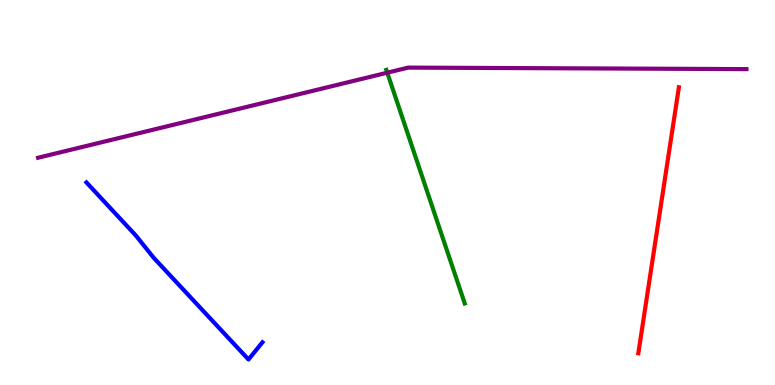[{'lines': ['blue', 'red'], 'intersections': []}, {'lines': ['green', 'red'], 'intersections': []}, {'lines': ['purple', 'red'], 'intersections': []}, {'lines': ['blue', 'green'], 'intersections': []}, {'lines': ['blue', 'purple'], 'intersections': []}, {'lines': ['green', 'purple'], 'intersections': [{'x': 5.0, 'y': 8.11}]}]